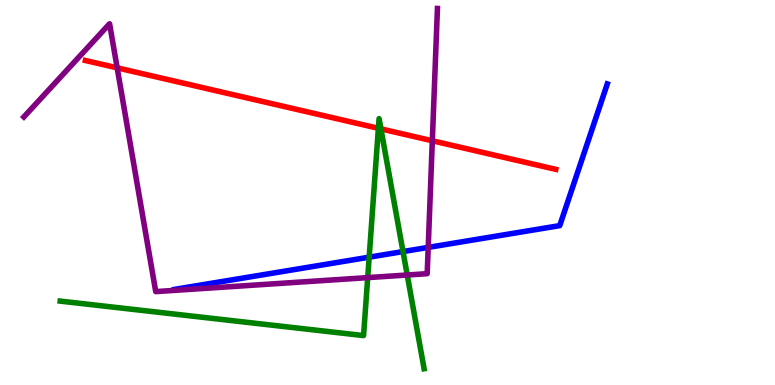[{'lines': ['blue', 'red'], 'intersections': []}, {'lines': ['green', 'red'], 'intersections': [{'x': 4.88, 'y': 6.67}, {'x': 4.92, 'y': 6.65}]}, {'lines': ['purple', 'red'], 'intersections': [{'x': 1.51, 'y': 8.24}, {'x': 5.58, 'y': 6.34}]}, {'lines': ['blue', 'green'], 'intersections': [{'x': 4.76, 'y': 3.32}, {'x': 5.2, 'y': 3.47}]}, {'lines': ['blue', 'purple'], 'intersections': [{'x': 5.53, 'y': 3.57}]}, {'lines': ['green', 'purple'], 'intersections': [{'x': 4.74, 'y': 2.79}, {'x': 5.25, 'y': 2.86}]}]